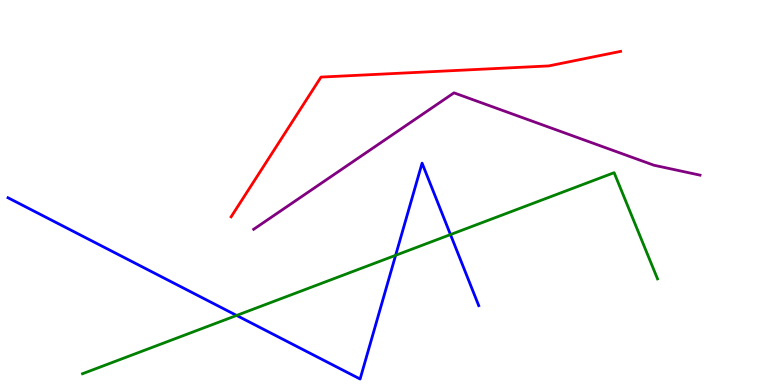[{'lines': ['blue', 'red'], 'intersections': []}, {'lines': ['green', 'red'], 'intersections': []}, {'lines': ['purple', 'red'], 'intersections': []}, {'lines': ['blue', 'green'], 'intersections': [{'x': 3.05, 'y': 1.81}, {'x': 5.1, 'y': 3.37}, {'x': 5.81, 'y': 3.91}]}, {'lines': ['blue', 'purple'], 'intersections': []}, {'lines': ['green', 'purple'], 'intersections': []}]